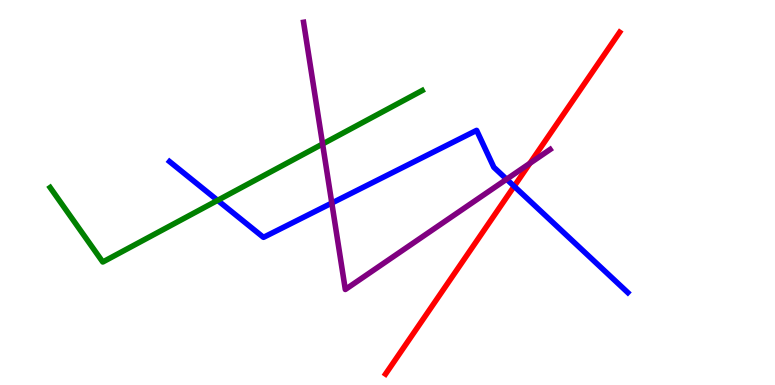[{'lines': ['blue', 'red'], 'intersections': [{'x': 6.63, 'y': 5.16}]}, {'lines': ['green', 'red'], 'intersections': []}, {'lines': ['purple', 'red'], 'intersections': [{'x': 6.84, 'y': 5.76}]}, {'lines': ['blue', 'green'], 'intersections': [{'x': 2.81, 'y': 4.8}]}, {'lines': ['blue', 'purple'], 'intersections': [{'x': 4.28, 'y': 4.73}, {'x': 6.54, 'y': 5.35}]}, {'lines': ['green', 'purple'], 'intersections': [{'x': 4.16, 'y': 6.26}]}]